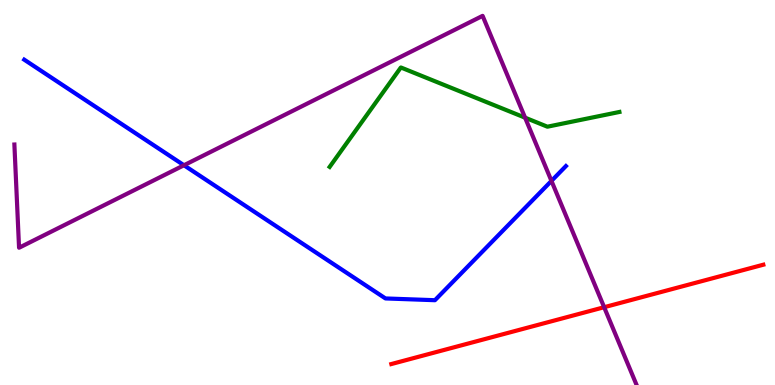[{'lines': ['blue', 'red'], 'intersections': []}, {'lines': ['green', 'red'], 'intersections': []}, {'lines': ['purple', 'red'], 'intersections': [{'x': 7.8, 'y': 2.02}]}, {'lines': ['blue', 'green'], 'intersections': []}, {'lines': ['blue', 'purple'], 'intersections': [{'x': 2.37, 'y': 5.71}, {'x': 7.12, 'y': 5.3}]}, {'lines': ['green', 'purple'], 'intersections': [{'x': 6.78, 'y': 6.94}]}]